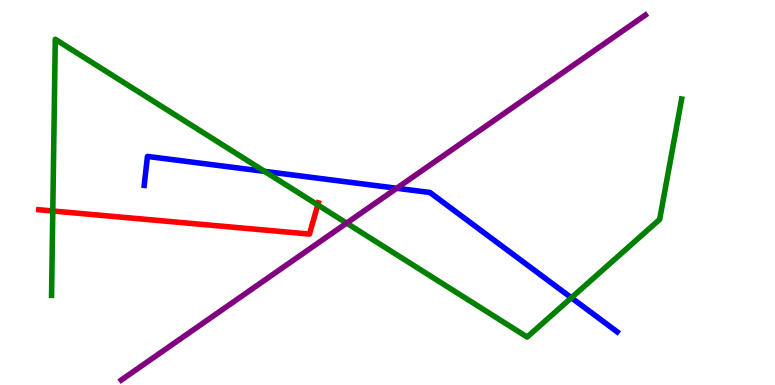[{'lines': ['blue', 'red'], 'intersections': []}, {'lines': ['green', 'red'], 'intersections': [{'x': 0.681, 'y': 4.52}, {'x': 4.1, 'y': 4.68}]}, {'lines': ['purple', 'red'], 'intersections': []}, {'lines': ['blue', 'green'], 'intersections': [{'x': 3.41, 'y': 5.55}, {'x': 7.37, 'y': 2.27}]}, {'lines': ['blue', 'purple'], 'intersections': [{'x': 5.12, 'y': 5.11}]}, {'lines': ['green', 'purple'], 'intersections': [{'x': 4.47, 'y': 4.2}]}]